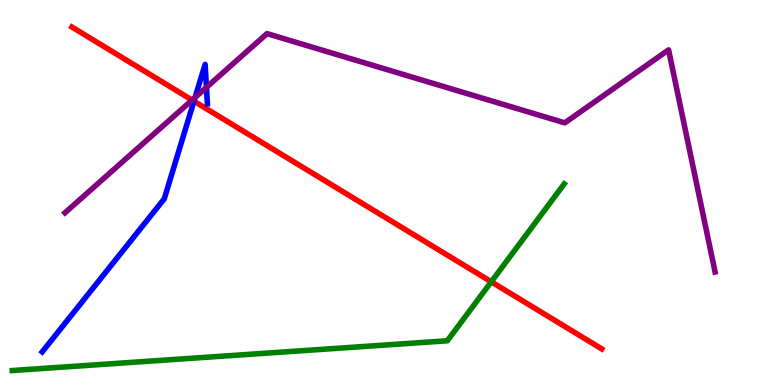[{'lines': ['blue', 'red'], 'intersections': [{'x': 2.5, 'y': 7.37}]}, {'lines': ['green', 'red'], 'intersections': [{'x': 6.34, 'y': 2.68}]}, {'lines': ['purple', 'red'], 'intersections': [{'x': 2.48, 'y': 7.4}]}, {'lines': ['blue', 'green'], 'intersections': []}, {'lines': ['blue', 'purple'], 'intersections': [{'x': 2.52, 'y': 7.47}, {'x': 2.66, 'y': 7.73}]}, {'lines': ['green', 'purple'], 'intersections': []}]